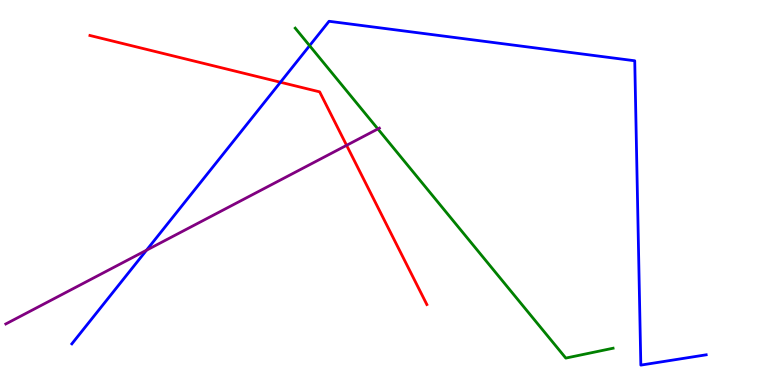[{'lines': ['blue', 'red'], 'intersections': [{'x': 3.62, 'y': 7.86}]}, {'lines': ['green', 'red'], 'intersections': []}, {'lines': ['purple', 'red'], 'intersections': [{'x': 4.47, 'y': 6.23}]}, {'lines': ['blue', 'green'], 'intersections': [{'x': 3.99, 'y': 8.81}]}, {'lines': ['blue', 'purple'], 'intersections': [{'x': 1.89, 'y': 3.5}]}, {'lines': ['green', 'purple'], 'intersections': [{'x': 4.88, 'y': 6.65}]}]